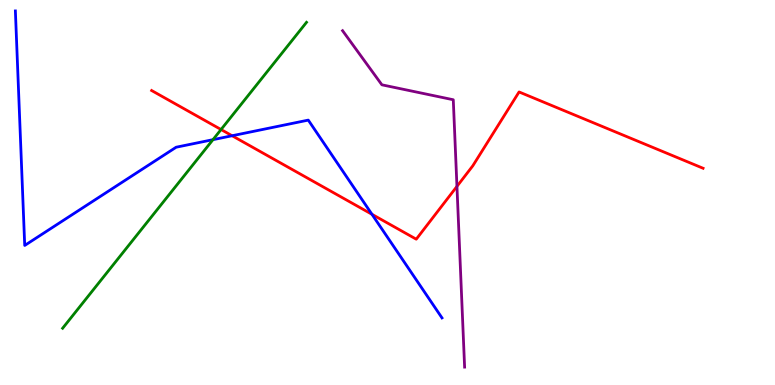[{'lines': ['blue', 'red'], 'intersections': [{'x': 2.99, 'y': 6.47}, {'x': 4.8, 'y': 4.43}]}, {'lines': ['green', 'red'], 'intersections': [{'x': 2.85, 'y': 6.64}]}, {'lines': ['purple', 'red'], 'intersections': [{'x': 5.9, 'y': 5.16}]}, {'lines': ['blue', 'green'], 'intersections': [{'x': 2.75, 'y': 6.37}]}, {'lines': ['blue', 'purple'], 'intersections': []}, {'lines': ['green', 'purple'], 'intersections': []}]